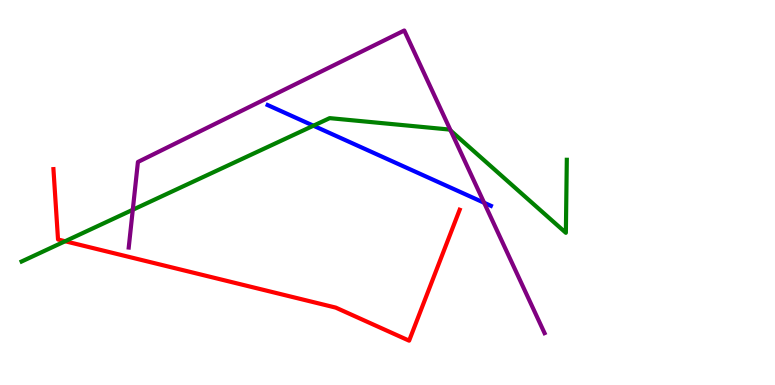[{'lines': ['blue', 'red'], 'intersections': []}, {'lines': ['green', 'red'], 'intersections': [{'x': 0.84, 'y': 3.73}]}, {'lines': ['purple', 'red'], 'intersections': []}, {'lines': ['blue', 'green'], 'intersections': [{'x': 4.04, 'y': 6.73}]}, {'lines': ['blue', 'purple'], 'intersections': [{'x': 6.25, 'y': 4.73}]}, {'lines': ['green', 'purple'], 'intersections': [{'x': 1.71, 'y': 4.55}, {'x': 5.82, 'y': 6.61}]}]